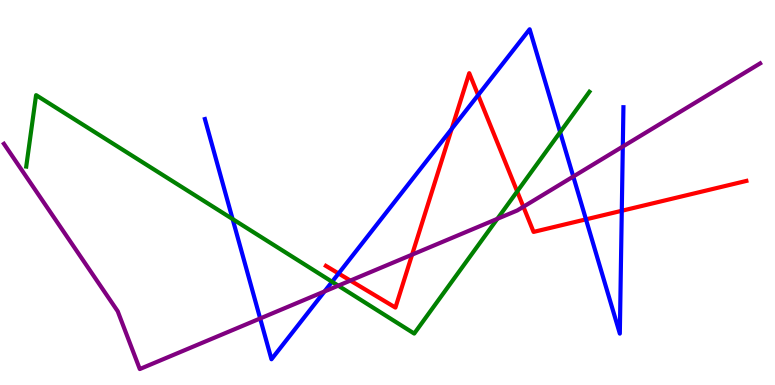[{'lines': ['blue', 'red'], 'intersections': [{'x': 4.37, 'y': 2.9}, {'x': 5.83, 'y': 6.65}, {'x': 6.17, 'y': 7.53}, {'x': 7.56, 'y': 4.3}, {'x': 8.02, 'y': 4.53}]}, {'lines': ['green', 'red'], 'intersections': [{'x': 6.67, 'y': 5.03}]}, {'lines': ['purple', 'red'], 'intersections': [{'x': 4.52, 'y': 2.71}, {'x': 5.32, 'y': 3.39}, {'x': 6.75, 'y': 4.63}]}, {'lines': ['blue', 'green'], 'intersections': [{'x': 3.0, 'y': 4.31}, {'x': 4.28, 'y': 2.68}, {'x': 7.23, 'y': 6.57}]}, {'lines': ['blue', 'purple'], 'intersections': [{'x': 3.36, 'y': 1.73}, {'x': 4.19, 'y': 2.43}, {'x': 7.4, 'y': 5.41}, {'x': 8.04, 'y': 6.19}]}, {'lines': ['green', 'purple'], 'intersections': [{'x': 4.36, 'y': 2.58}, {'x': 6.42, 'y': 4.32}]}]